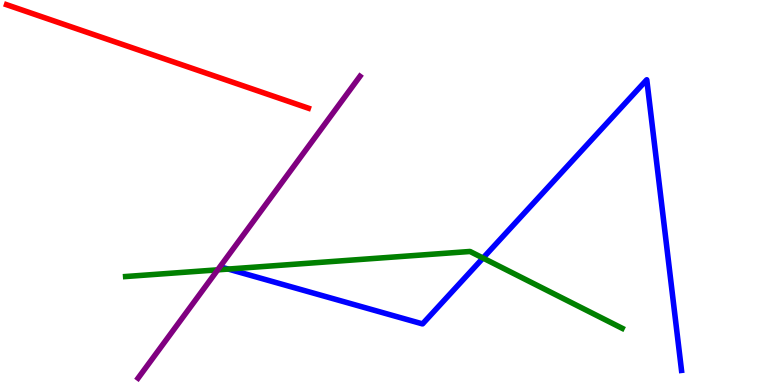[{'lines': ['blue', 'red'], 'intersections': []}, {'lines': ['green', 'red'], 'intersections': []}, {'lines': ['purple', 'red'], 'intersections': []}, {'lines': ['blue', 'green'], 'intersections': [{'x': 2.95, 'y': 3.01}, {'x': 6.23, 'y': 3.3}]}, {'lines': ['blue', 'purple'], 'intersections': []}, {'lines': ['green', 'purple'], 'intersections': [{'x': 2.81, 'y': 2.99}]}]